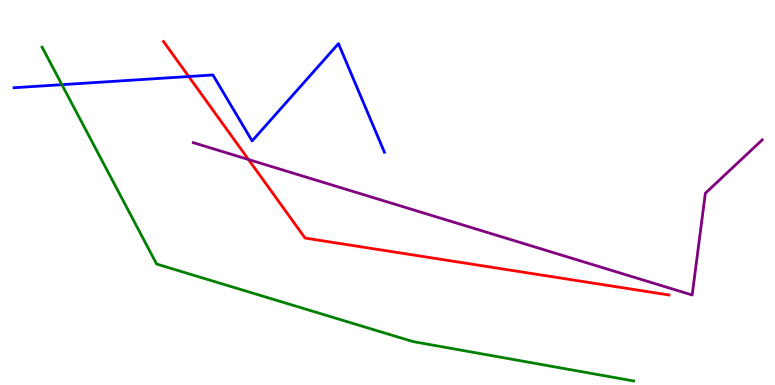[{'lines': ['blue', 'red'], 'intersections': [{'x': 2.44, 'y': 8.01}]}, {'lines': ['green', 'red'], 'intersections': []}, {'lines': ['purple', 'red'], 'intersections': [{'x': 3.21, 'y': 5.86}]}, {'lines': ['blue', 'green'], 'intersections': [{'x': 0.799, 'y': 7.8}]}, {'lines': ['blue', 'purple'], 'intersections': []}, {'lines': ['green', 'purple'], 'intersections': []}]